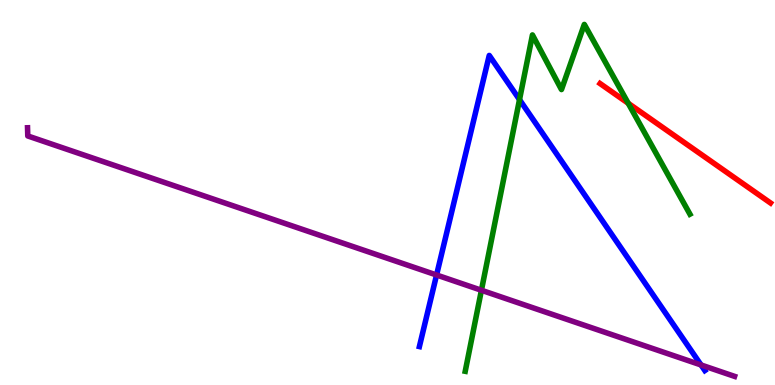[{'lines': ['blue', 'red'], 'intersections': []}, {'lines': ['green', 'red'], 'intersections': [{'x': 8.11, 'y': 7.32}]}, {'lines': ['purple', 'red'], 'intersections': []}, {'lines': ['blue', 'green'], 'intersections': [{'x': 6.7, 'y': 7.41}]}, {'lines': ['blue', 'purple'], 'intersections': [{'x': 5.63, 'y': 2.86}, {'x': 9.05, 'y': 0.521}]}, {'lines': ['green', 'purple'], 'intersections': [{'x': 6.21, 'y': 2.46}]}]